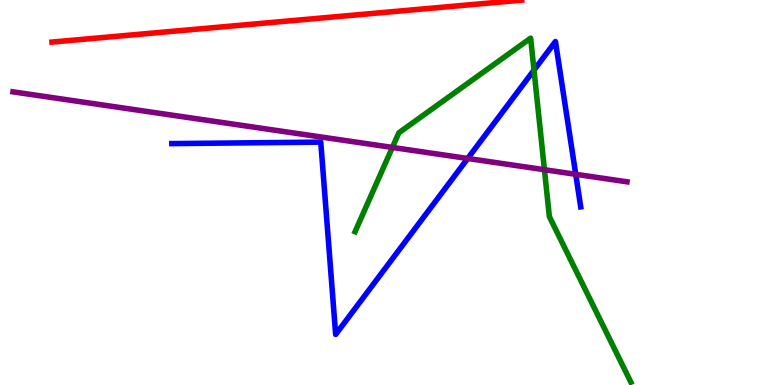[{'lines': ['blue', 'red'], 'intersections': []}, {'lines': ['green', 'red'], 'intersections': []}, {'lines': ['purple', 'red'], 'intersections': []}, {'lines': ['blue', 'green'], 'intersections': [{'x': 6.89, 'y': 8.18}]}, {'lines': ['blue', 'purple'], 'intersections': [{'x': 6.03, 'y': 5.88}, {'x': 7.43, 'y': 5.47}]}, {'lines': ['green', 'purple'], 'intersections': [{'x': 5.06, 'y': 6.17}, {'x': 7.02, 'y': 5.59}]}]